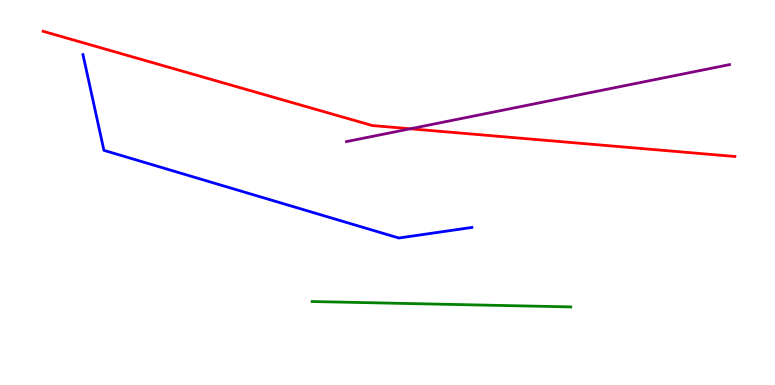[{'lines': ['blue', 'red'], 'intersections': []}, {'lines': ['green', 'red'], 'intersections': []}, {'lines': ['purple', 'red'], 'intersections': [{'x': 5.29, 'y': 6.65}]}, {'lines': ['blue', 'green'], 'intersections': []}, {'lines': ['blue', 'purple'], 'intersections': []}, {'lines': ['green', 'purple'], 'intersections': []}]